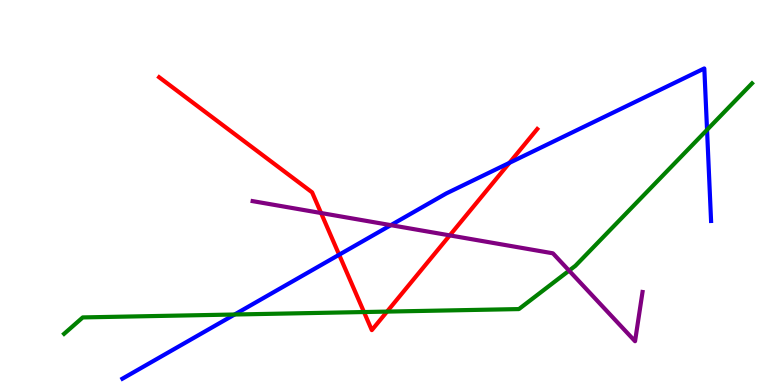[{'lines': ['blue', 'red'], 'intersections': [{'x': 4.38, 'y': 3.38}, {'x': 6.57, 'y': 5.77}]}, {'lines': ['green', 'red'], 'intersections': [{'x': 4.7, 'y': 1.9}, {'x': 4.99, 'y': 1.91}]}, {'lines': ['purple', 'red'], 'intersections': [{'x': 4.14, 'y': 4.47}, {'x': 5.8, 'y': 3.89}]}, {'lines': ['blue', 'green'], 'intersections': [{'x': 3.03, 'y': 1.83}, {'x': 9.12, 'y': 6.63}]}, {'lines': ['blue', 'purple'], 'intersections': [{'x': 5.04, 'y': 4.15}]}, {'lines': ['green', 'purple'], 'intersections': [{'x': 7.34, 'y': 2.97}]}]